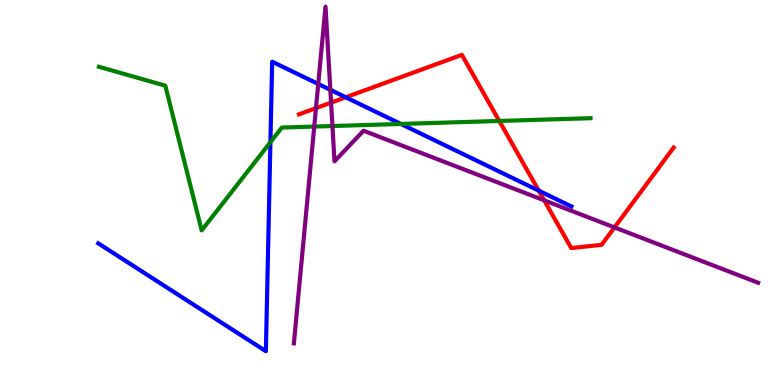[{'lines': ['blue', 'red'], 'intersections': [{'x': 4.46, 'y': 7.47}, {'x': 6.95, 'y': 5.05}]}, {'lines': ['green', 'red'], 'intersections': [{'x': 6.44, 'y': 6.86}]}, {'lines': ['purple', 'red'], 'intersections': [{'x': 4.08, 'y': 7.19}, {'x': 4.27, 'y': 7.33}, {'x': 7.02, 'y': 4.8}, {'x': 7.93, 'y': 4.09}]}, {'lines': ['blue', 'green'], 'intersections': [{'x': 3.49, 'y': 6.31}, {'x': 5.17, 'y': 6.78}]}, {'lines': ['blue', 'purple'], 'intersections': [{'x': 4.11, 'y': 7.82}, {'x': 4.26, 'y': 7.67}]}, {'lines': ['green', 'purple'], 'intersections': [{'x': 4.05, 'y': 6.71}, {'x': 4.29, 'y': 6.73}]}]